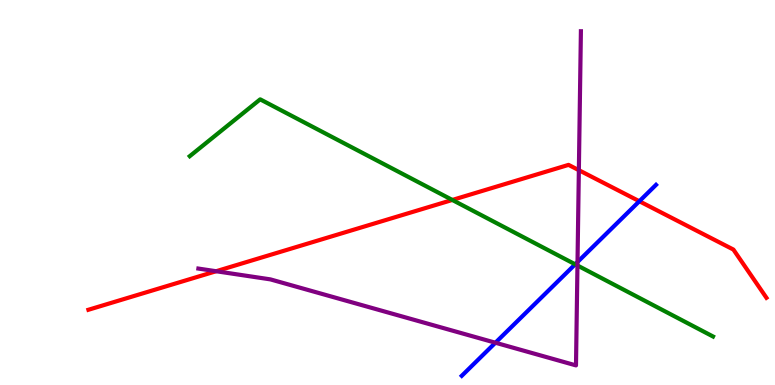[{'lines': ['blue', 'red'], 'intersections': [{'x': 8.25, 'y': 4.77}]}, {'lines': ['green', 'red'], 'intersections': [{'x': 5.84, 'y': 4.81}]}, {'lines': ['purple', 'red'], 'intersections': [{'x': 2.79, 'y': 2.95}, {'x': 7.47, 'y': 5.58}]}, {'lines': ['blue', 'green'], 'intersections': [{'x': 7.42, 'y': 3.13}]}, {'lines': ['blue', 'purple'], 'intersections': [{'x': 6.39, 'y': 1.1}, {'x': 7.45, 'y': 3.19}]}, {'lines': ['green', 'purple'], 'intersections': [{'x': 7.45, 'y': 3.1}]}]